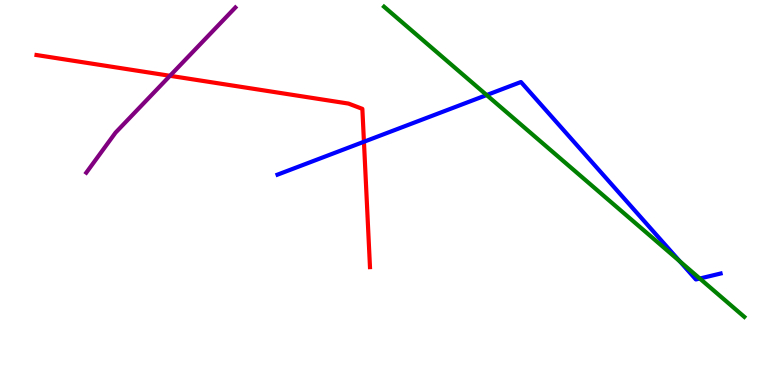[{'lines': ['blue', 'red'], 'intersections': [{'x': 4.7, 'y': 6.32}]}, {'lines': ['green', 'red'], 'intersections': []}, {'lines': ['purple', 'red'], 'intersections': [{'x': 2.19, 'y': 8.03}]}, {'lines': ['blue', 'green'], 'intersections': [{'x': 6.28, 'y': 7.53}, {'x': 8.77, 'y': 3.21}, {'x': 9.03, 'y': 2.77}]}, {'lines': ['blue', 'purple'], 'intersections': []}, {'lines': ['green', 'purple'], 'intersections': []}]